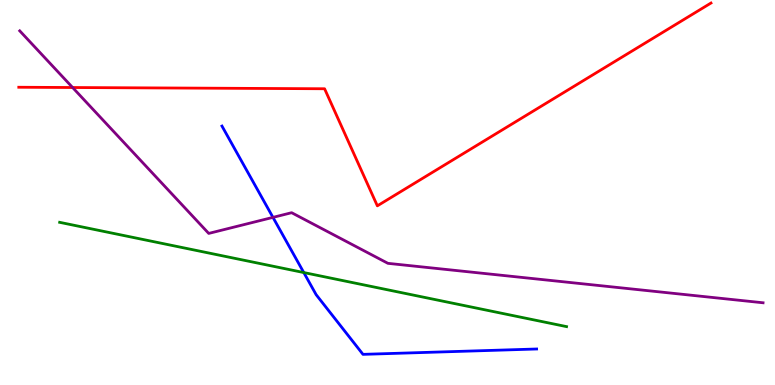[{'lines': ['blue', 'red'], 'intersections': []}, {'lines': ['green', 'red'], 'intersections': []}, {'lines': ['purple', 'red'], 'intersections': [{'x': 0.937, 'y': 7.73}]}, {'lines': ['blue', 'green'], 'intersections': [{'x': 3.92, 'y': 2.92}]}, {'lines': ['blue', 'purple'], 'intersections': [{'x': 3.52, 'y': 4.35}]}, {'lines': ['green', 'purple'], 'intersections': []}]